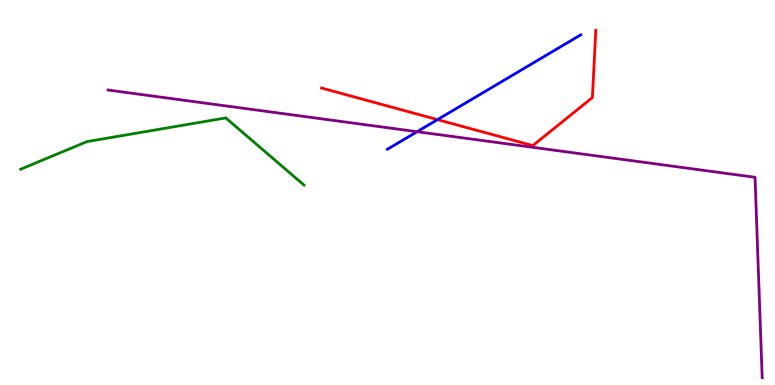[{'lines': ['blue', 'red'], 'intersections': [{'x': 5.65, 'y': 6.89}]}, {'lines': ['green', 'red'], 'intersections': []}, {'lines': ['purple', 'red'], 'intersections': []}, {'lines': ['blue', 'green'], 'intersections': []}, {'lines': ['blue', 'purple'], 'intersections': [{'x': 5.38, 'y': 6.58}]}, {'lines': ['green', 'purple'], 'intersections': []}]